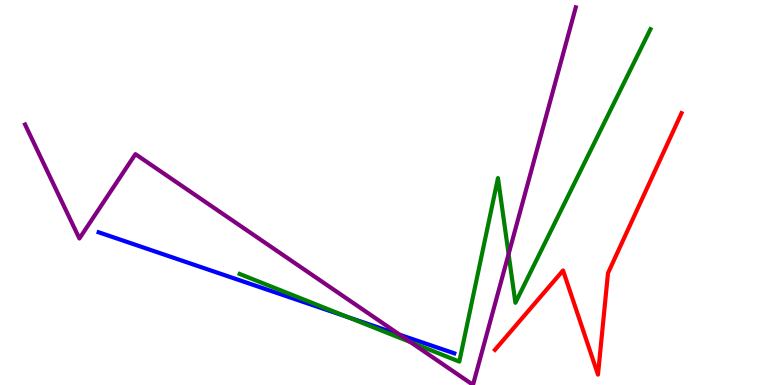[{'lines': ['blue', 'red'], 'intersections': []}, {'lines': ['green', 'red'], 'intersections': []}, {'lines': ['purple', 'red'], 'intersections': []}, {'lines': ['blue', 'green'], 'intersections': [{'x': 4.48, 'y': 1.77}]}, {'lines': ['blue', 'purple'], 'intersections': [{'x': 5.16, 'y': 1.31}]}, {'lines': ['green', 'purple'], 'intersections': [{'x': 5.3, 'y': 1.11}, {'x': 6.56, 'y': 3.4}]}]